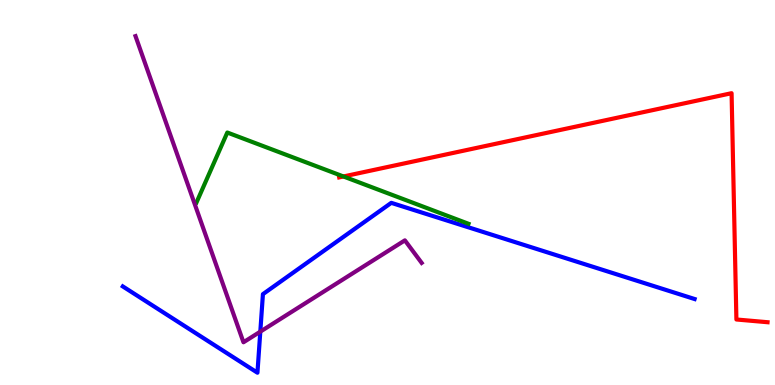[{'lines': ['blue', 'red'], 'intersections': []}, {'lines': ['green', 'red'], 'intersections': [{'x': 4.43, 'y': 5.42}]}, {'lines': ['purple', 'red'], 'intersections': []}, {'lines': ['blue', 'green'], 'intersections': []}, {'lines': ['blue', 'purple'], 'intersections': [{'x': 3.36, 'y': 1.39}]}, {'lines': ['green', 'purple'], 'intersections': []}]